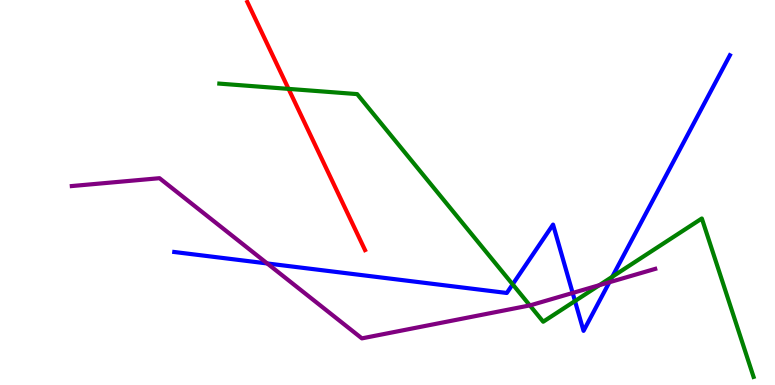[{'lines': ['blue', 'red'], 'intersections': []}, {'lines': ['green', 'red'], 'intersections': [{'x': 3.72, 'y': 7.69}]}, {'lines': ['purple', 'red'], 'intersections': []}, {'lines': ['blue', 'green'], 'intersections': [{'x': 6.61, 'y': 2.61}, {'x': 7.42, 'y': 2.18}, {'x': 7.9, 'y': 2.81}]}, {'lines': ['blue', 'purple'], 'intersections': [{'x': 3.45, 'y': 3.16}, {'x': 7.39, 'y': 2.39}, {'x': 7.86, 'y': 2.67}]}, {'lines': ['green', 'purple'], 'intersections': [{'x': 6.84, 'y': 2.07}, {'x': 7.73, 'y': 2.59}]}]